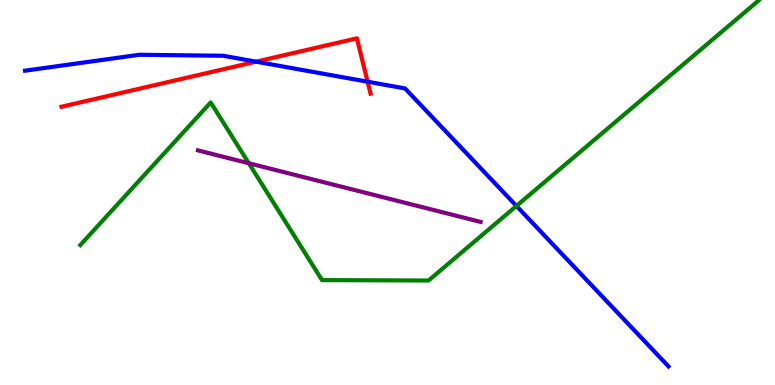[{'lines': ['blue', 'red'], 'intersections': [{'x': 3.3, 'y': 8.4}, {'x': 4.74, 'y': 7.88}]}, {'lines': ['green', 'red'], 'intersections': []}, {'lines': ['purple', 'red'], 'intersections': []}, {'lines': ['blue', 'green'], 'intersections': [{'x': 6.66, 'y': 4.65}]}, {'lines': ['blue', 'purple'], 'intersections': []}, {'lines': ['green', 'purple'], 'intersections': [{'x': 3.21, 'y': 5.76}]}]